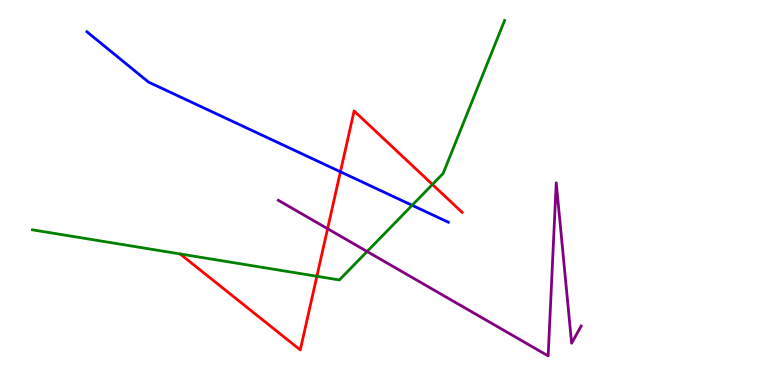[{'lines': ['blue', 'red'], 'intersections': [{'x': 4.39, 'y': 5.54}]}, {'lines': ['green', 'red'], 'intersections': [{'x': 4.09, 'y': 2.82}, {'x': 5.58, 'y': 5.21}]}, {'lines': ['purple', 'red'], 'intersections': [{'x': 4.23, 'y': 4.06}]}, {'lines': ['blue', 'green'], 'intersections': [{'x': 5.32, 'y': 4.67}]}, {'lines': ['blue', 'purple'], 'intersections': []}, {'lines': ['green', 'purple'], 'intersections': [{'x': 4.74, 'y': 3.47}]}]